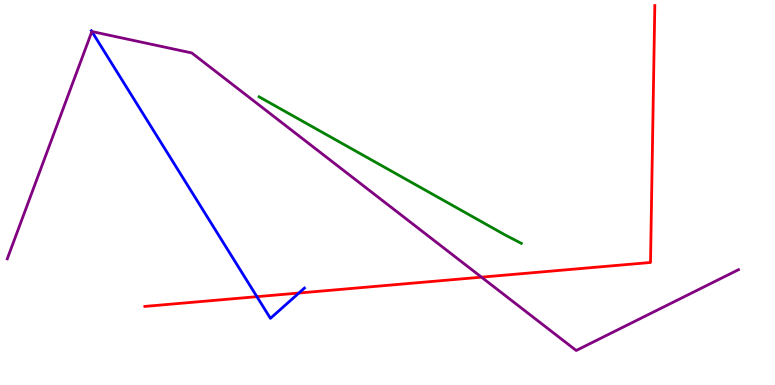[{'lines': ['blue', 'red'], 'intersections': [{'x': 3.32, 'y': 2.29}, {'x': 3.86, 'y': 2.39}]}, {'lines': ['green', 'red'], 'intersections': []}, {'lines': ['purple', 'red'], 'intersections': [{'x': 6.21, 'y': 2.8}]}, {'lines': ['blue', 'green'], 'intersections': []}, {'lines': ['blue', 'purple'], 'intersections': [{'x': 1.19, 'y': 9.18}]}, {'lines': ['green', 'purple'], 'intersections': []}]